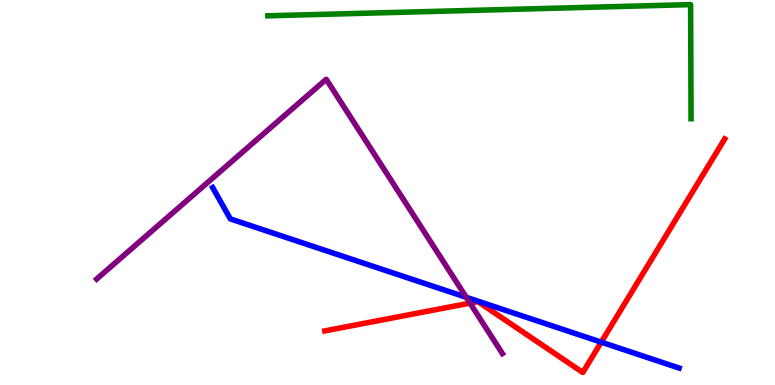[{'lines': ['blue', 'red'], 'intersections': [{'x': 7.76, 'y': 1.11}]}, {'lines': ['green', 'red'], 'intersections': []}, {'lines': ['purple', 'red'], 'intersections': [{'x': 6.06, 'y': 2.13}]}, {'lines': ['blue', 'green'], 'intersections': []}, {'lines': ['blue', 'purple'], 'intersections': [{'x': 6.02, 'y': 2.28}]}, {'lines': ['green', 'purple'], 'intersections': []}]